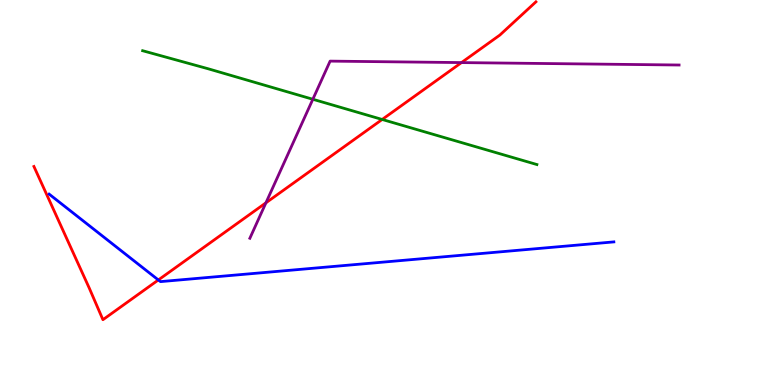[{'lines': ['blue', 'red'], 'intersections': [{'x': 2.04, 'y': 2.73}]}, {'lines': ['green', 'red'], 'intersections': [{'x': 4.93, 'y': 6.9}]}, {'lines': ['purple', 'red'], 'intersections': [{'x': 3.43, 'y': 4.73}, {'x': 5.95, 'y': 8.37}]}, {'lines': ['blue', 'green'], 'intersections': []}, {'lines': ['blue', 'purple'], 'intersections': []}, {'lines': ['green', 'purple'], 'intersections': [{'x': 4.04, 'y': 7.42}]}]